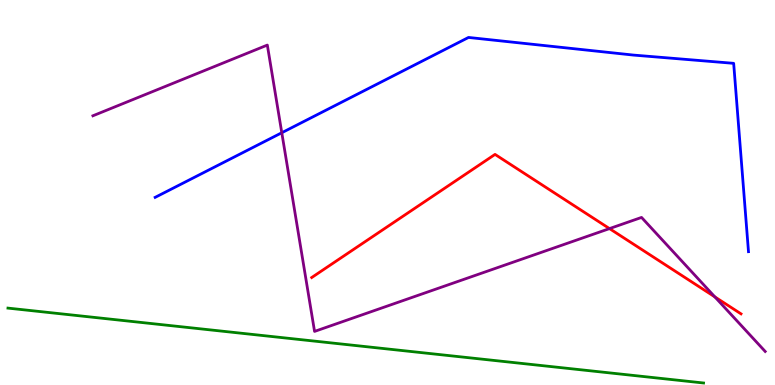[{'lines': ['blue', 'red'], 'intersections': []}, {'lines': ['green', 'red'], 'intersections': []}, {'lines': ['purple', 'red'], 'intersections': [{'x': 7.86, 'y': 4.06}, {'x': 9.22, 'y': 2.29}]}, {'lines': ['blue', 'green'], 'intersections': []}, {'lines': ['blue', 'purple'], 'intersections': [{'x': 3.64, 'y': 6.55}]}, {'lines': ['green', 'purple'], 'intersections': []}]